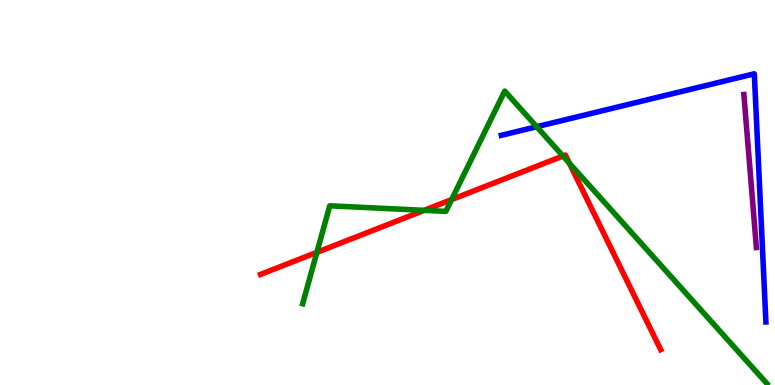[{'lines': ['blue', 'red'], 'intersections': []}, {'lines': ['green', 'red'], 'intersections': [{'x': 4.09, 'y': 3.45}, {'x': 5.47, 'y': 4.54}, {'x': 5.83, 'y': 4.82}, {'x': 7.26, 'y': 5.95}, {'x': 7.35, 'y': 5.76}]}, {'lines': ['purple', 'red'], 'intersections': []}, {'lines': ['blue', 'green'], 'intersections': [{'x': 6.93, 'y': 6.71}]}, {'lines': ['blue', 'purple'], 'intersections': []}, {'lines': ['green', 'purple'], 'intersections': []}]